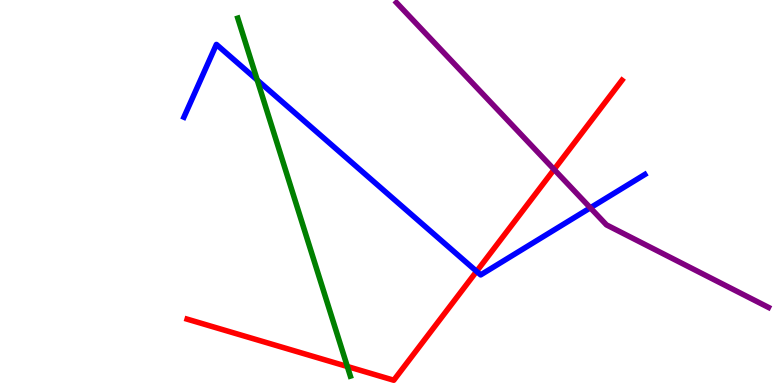[{'lines': ['blue', 'red'], 'intersections': [{'x': 6.15, 'y': 2.95}]}, {'lines': ['green', 'red'], 'intersections': [{'x': 4.48, 'y': 0.481}]}, {'lines': ['purple', 'red'], 'intersections': [{'x': 7.15, 'y': 5.6}]}, {'lines': ['blue', 'green'], 'intersections': [{'x': 3.32, 'y': 7.92}]}, {'lines': ['blue', 'purple'], 'intersections': [{'x': 7.62, 'y': 4.6}]}, {'lines': ['green', 'purple'], 'intersections': []}]